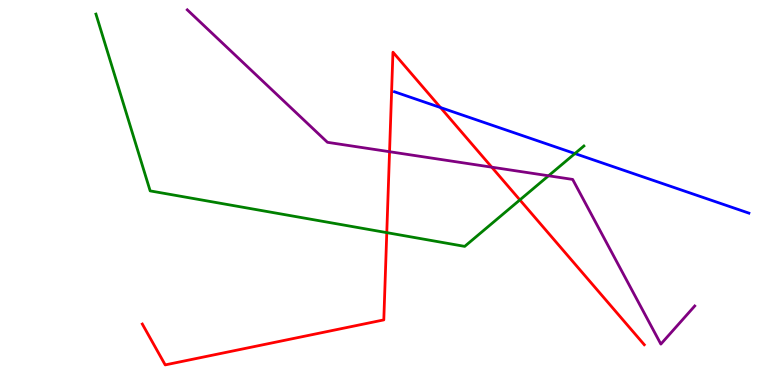[{'lines': ['blue', 'red'], 'intersections': [{'x': 5.68, 'y': 7.21}]}, {'lines': ['green', 'red'], 'intersections': [{'x': 4.99, 'y': 3.96}, {'x': 6.71, 'y': 4.81}]}, {'lines': ['purple', 'red'], 'intersections': [{'x': 5.03, 'y': 6.06}, {'x': 6.35, 'y': 5.66}]}, {'lines': ['blue', 'green'], 'intersections': [{'x': 7.42, 'y': 6.01}]}, {'lines': ['blue', 'purple'], 'intersections': []}, {'lines': ['green', 'purple'], 'intersections': [{'x': 7.08, 'y': 5.43}]}]